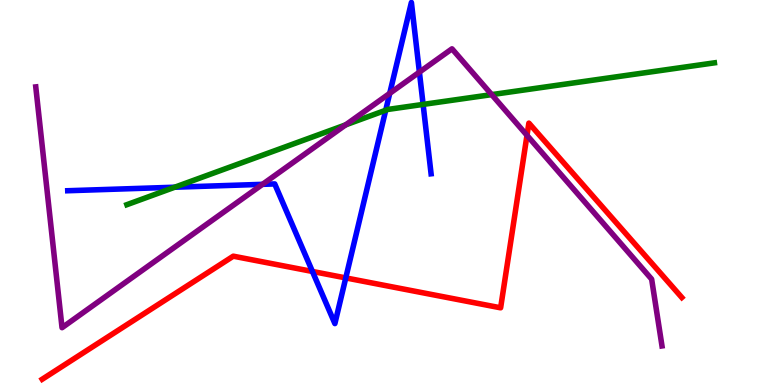[{'lines': ['blue', 'red'], 'intersections': [{'x': 4.03, 'y': 2.95}, {'x': 4.46, 'y': 2.78}]}, {'lines': ['green', 'red'], 'intersections': []}, {'lines': ['purple', 'red'], 'intersections': [{'x': 6.8, 'y': 6.48}]}, {'lines': ['blue', 'green'], 'intersections': [{'x': 2.25, 'y': 5.14}, {'x': 4.98, 'y': 7.14}, {'x': 5.46, 'y': 7.29}]}, {'lines': ['blue', 'purple'], 'intersections': [{'x': 3.39, 'y': 5.21}, {'x': 5.03, 'y': 7.58}, {'x': 5.41, 'y': 8.13}]}, {'lines': ['green', 'purple'], 'intersections': [{'x': 4.46, 'y': 6.76}, {'x': 6.34, 'y': 7.54}]}]